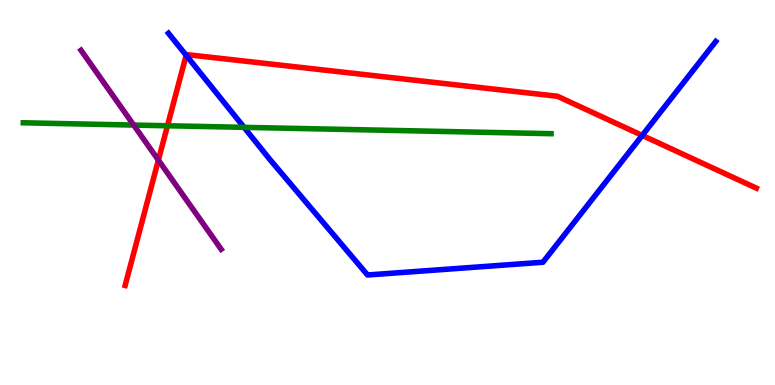[{'lines': ['blue', 'red'], 'intersections': [{'x': 2.4, 'y': 8.56}, {'x': 8.29, 'y': 6.48}]}, {'lines': ['green', 'red'], 'intersections': [{'x': 2.16, 'y': 6.73}]}, {'lines': ['purple', 'red'], 'intersections': [{'x': 2.04, 'y': 5.84}]}, {'lines': ['blue', 'green'], 'intersections': [{'x': 3.15, 'y': 6.69}]}, {'lines': ['blue', 'purple'], 'intersections': []}, {'lines': ['green', 'purple'], 'intersections': [{'x': 1.72, 'y': 6.75}]}]